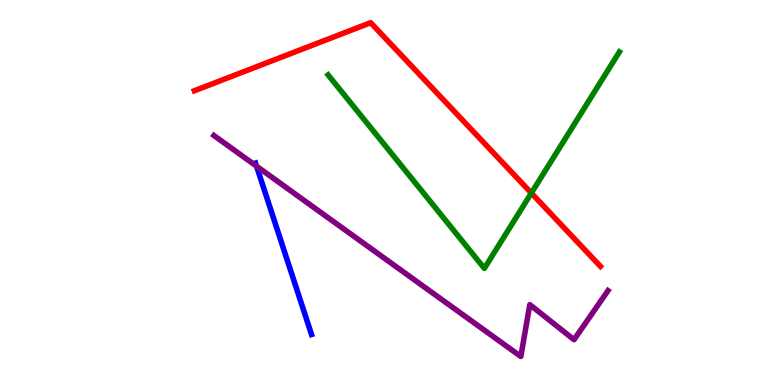[{'lines': ['blue', 'red'], 'intersections': []}, {'lines': ['green', 'red'], 'intersections': [{'x': 6.86, 'y': 4.99}]}, {'lines': ['purple', 'red'], 'intersections': []}, {'lines': ['blue', 'green'], 'intersections': []}, {'lines': ['blue', 'purple'], 'intersections': [{'x': 3.31, 'y': 5.68}]}, {'lines': ['green', 'purple'], 'intersections': []}]